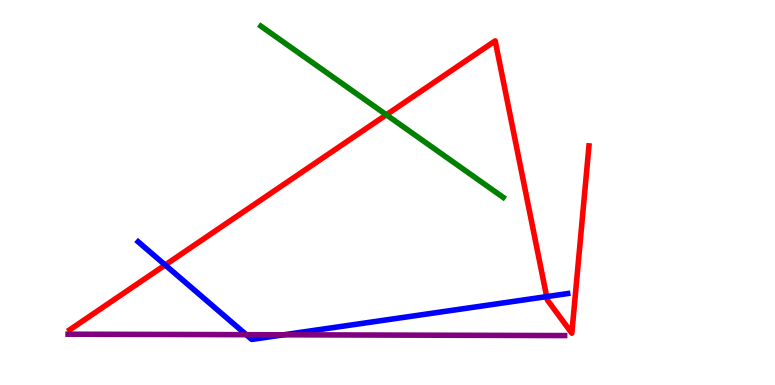[{'lines': ['blue', 'red'], 'intersections': [{'x': 2.13, 'y': 3.12}, {'x': 7.05, 'y': 2.3}]}, {'lines': ['green', 'red'], 'intersections': [{'x': 4.99, 'y': 7.02}]}, {'lines': ['purple', 'red'], 'intersections': []}, {'lines': ['blue', 'green'], 'intersections': []}, {'lines': ['blue', 'purple'], 'intersections': [{'x': 3.18, 'y': 1.31}, {'x': 3.66, 'y': 1.3}]}, {'lines': ['green', 'purple'], 'intersections': []}]